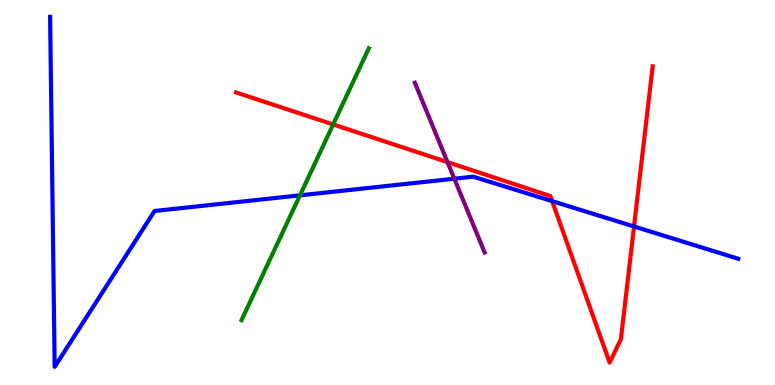[{'lines': ['blue', 'red'], 'intersections': [{'x': 7.12, 'y': 4.78}, {'x': 8.18, 'y': 4.12}]}, {'lines': ['green', 'red'], 'intersections': [{'x': 4.3, 'y': 6.77}]}, {'lines': ['purple', 'red'], 'intersections': [{'x': 5.77, 'y': 5.79}]}, {'lines': ['blue', 'green'], 'intersections': [{'x': 3.87, 'y': 4.93}]}, {'lines': ['blue', 'purple'], 'intersections': [{'x': 5.86, 'y': 5.36}]}, {'lines': ['green', 'purple'], 'intersections': []}]